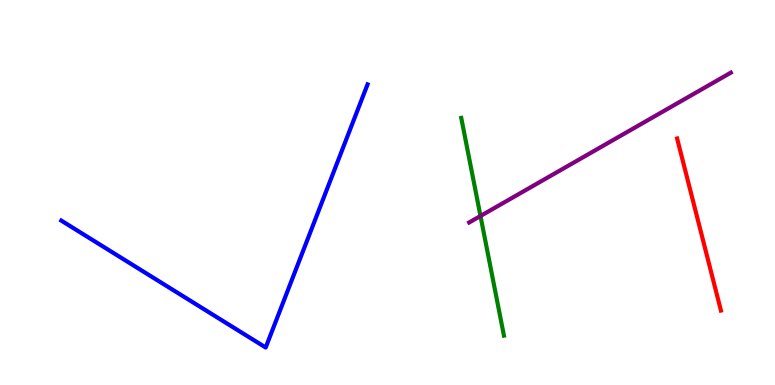[{'lines': ['blue', 'red'], 'intersections': []}, {'lines': ['green', 'red'], 'intersections': []}, {'lines': ['purple', 'red'], 'intersections': []}, {'lines': ['blue', 'green'], 'intersections': []}, {'lines': ['blue', 'purple'], 'intersections': []}, {'lines': ['green', 'purple'], 'intersections': [{'x': 6.2, 'y': 4.39}]}]